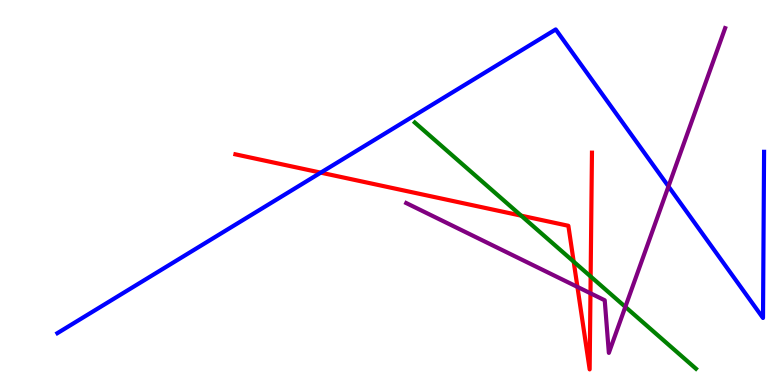[{'lines': ['blue', 'red'], 'intersections': [{'x': 4.14, 'y': 5.52}]}, {'lines': ['green', 'red'], 'intersections': [{'x': 6.72, 'y': 4.4}, {'x': 7.4, 'y': 3.2}, {'x': 7.62, 'y': 2.82}]}, {'lines': ['purple', 'red'], 'intersections': [{'x': 7.45, 'y': 2.55}, {'x': 7.62, 'y': 2.38}]}, {'lines': ['blue', 'green'], 'intersections': []}, {'lines': ['blue', 'purple'], 'intersections': [{'x': 8.63, 'y': 5.16}]}, {'lines': ['green', 'purple'], 'intersections': [{'x': 8.07, 'y': 2.03}]}]